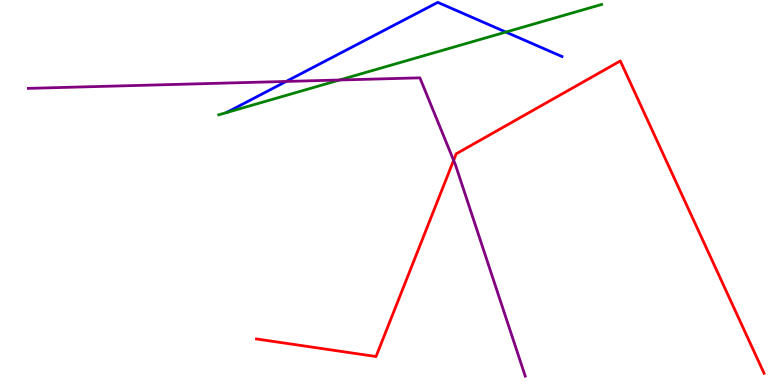[{'lines': ['blue', 'red'], 'intersections': []}, {'lines': ['green', 'red'], 'intersections': []}, {'lines': ['purple', 'red'], 'intersections': [{'x': 5.85, 'y': 5.83}]}, {'lines': ['blue', 'green'], 'intersections': [{'x': 6.53, 'y': 9.17}]}, {'lines': ['blue', 'purple'], 'intersections': [{'x': 3.69, 'y': 7.88}]}, {'lines': ['green', 'purple'], 'intersections': [{'x': 4.38, 'y': 7.92}]}]